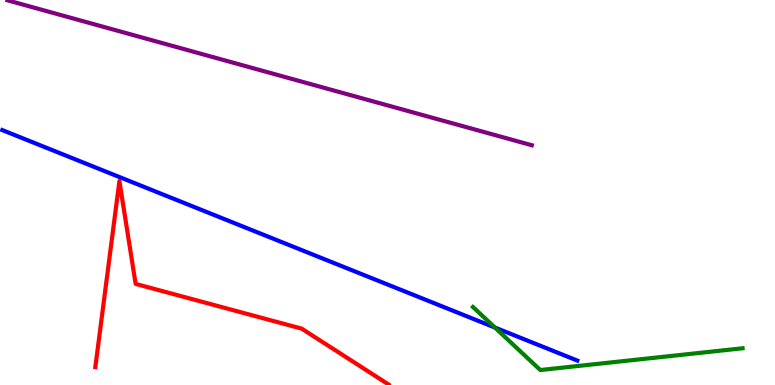[{'lines': ['blue', 'red'], 'intersections': []}, {'lines': ['green', 'red'], 'intersections': []}, {'lines': ['purple', 'red'], 'intersections': []}, {'lines': ['blue', 'green'], 'intersections': [{'x': 6.39, 'y': 1.49}]}, {'lines': ['blue', 'purple'], 'intersections': []}, {'lines': ['green', 'purple'], 'intersections': []}]